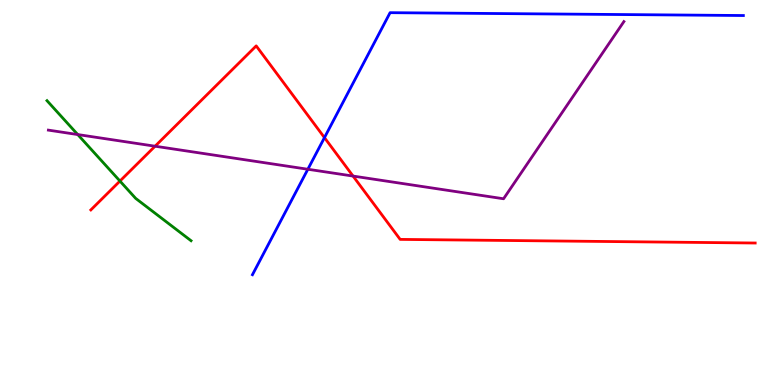[{'lines': ['blue', 'red'], 'intersections': [{'x': 4.19, 'y': 6.43}]}, {'lines': ['green', 'red'], 'intersections': [{'x': 1.55, 'y': 5.3}]}, {'lines': ['purple', 'red'], 'intersections': [{'x': 2.0, 'y': 6.2}, {'x': 4.56, 'y': 5.43}]}, {'lines': ['blue', 'green'], 'intersections': []}, {'lines': ['blue', 'purple'], 'intersections': [{'x': 3.97, 'y': 5.6}]}, {'lines': ['green', 'purple'], 'intersections': [{'x': 1.0, 'y': 6.51}]}]